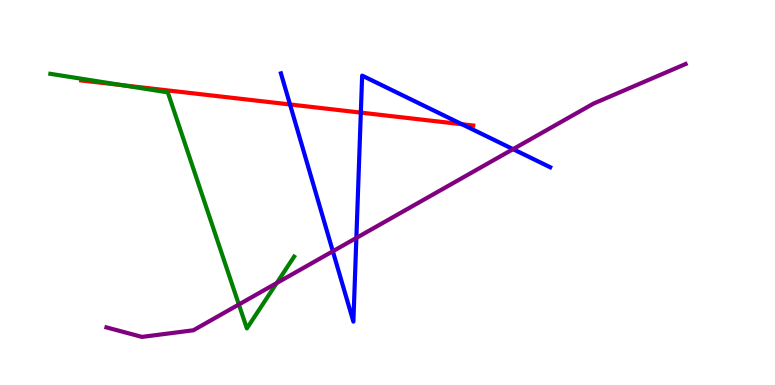[{'lines': ['blue', 'red'], 'intersections': [{'x': 3.74, 'y': 7.29}, {'x': 4.66, 'y': 7.08}, {'x': 5.96, 'y': 6.77}]}, {'lines': ['green', 'red'], 'intersections': [{'x': 1.58, 'y': 7.79}]}, {'lines': ['purple', 'red'], 'intersections': []}, {'lines': ['blue', 'green'], 'intersections': []}, {'lines': ['blue', 'purple'], 'intersections': [{'x': 4.29, 'y': 3.47}, {'x': 4.6, 'y': 3.82}, {'x': 6.62, 'y': 6.13}]}, {'lines': ['green', 'purple'], 'intersections': [{'x': 3.08, 'y': 2.09}, {'x': 3.57, 'y': 2.65}]}]